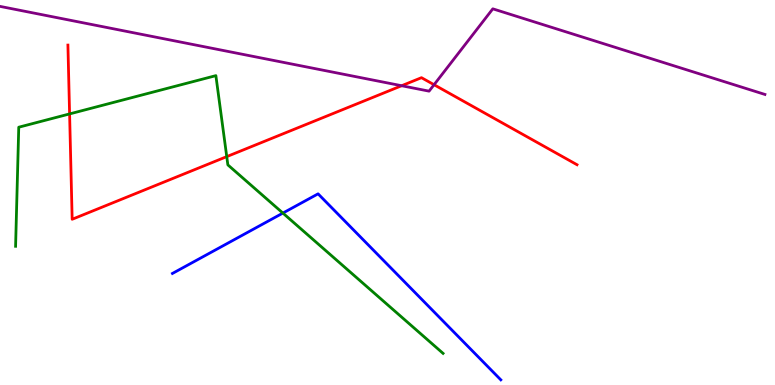[{'lines': ['blue', 'red'], 'intersections': []}, {'lines': ['green', 'red'], 'intersections': [{'x': 0.898, 'y': 7.04}, {'x': 2.93, 'y': 5.93}]}, {'lines': ['purple', 'red'], 'intersections': [{'x': 5.18, 'y': 7.77}, {'x': 5.6, 'y': 7.8}]}, {'lines': ['blue', 'green'], 'intersections': [{'x': 3.65, 'y': 4.47}]}, {'lines': ['blue', 'purple'], 'intersections': []}, {'lines': ['green', 'purple'], 'intersections': []}]